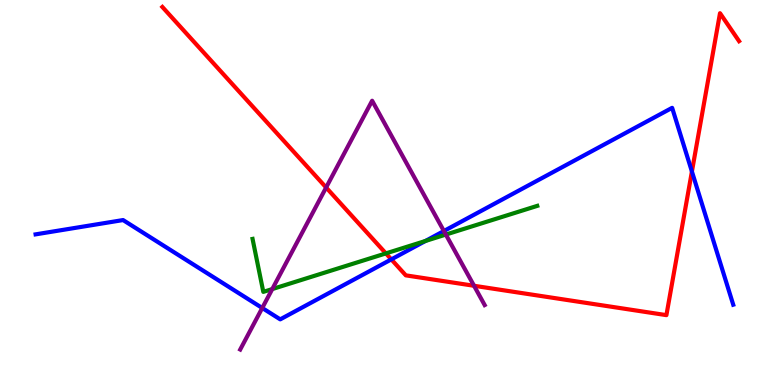[{'lines': ['blue', 'red'], 'intersections': [{'x': 5.05, 'y': 3.26}, {'x': 8.93, 'y': 5.54}]}, {'lines': ['green', 'red'], 'intersections': [{'x': 4.98, 'y': 3.42}]}, {'lines': ['purple', 'red'], 'intersections': [{'x': 4.21, 'y': 5.13}, {'x': 6.12, 'y': 2.58}]}, {'lines': ['blue', 'green'], 'intersections': [{'x': 5.49, 'y': 3.74}]}, {'lines': ['blue', 'purple'], 'intersections': [{'x': 3.38, 'y': 2.0}, {'x': 5.73, 'y': 4.0}]}, {'lines': ['green', 'purple'], 'intersections': [{'x': 3.51, 'y': 2.49}, {'x': 5.75, 'y': 3.91}]}]